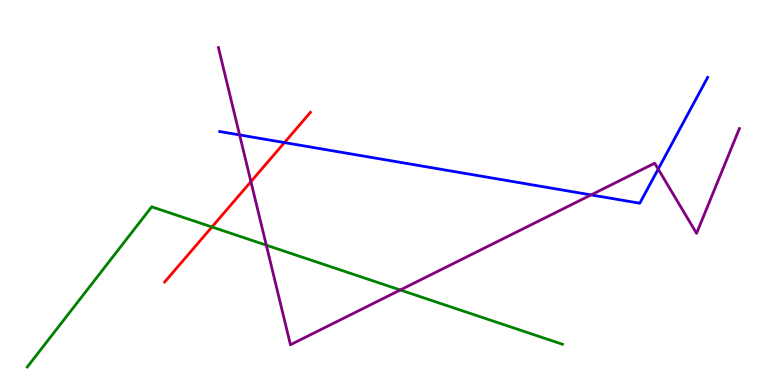[{'lines': ['blue', 'red'], 'intersections': [{'x': 3.67, 'y': 6.3}]}, {'lines': ['green', 'red'], 'intersections': [{'x': 2.73, 'y': 4.1}]}, {'lines': ['purple', 'red'], 'intersections': [{'x': 3.24, 'y': 5.28}]}, {'lines': ['blue', 'green'], 'intersections': []}, {'lines': ['blue', 'purple'], 'intersections': [{'x': 3.09, 'y': 6.5}, {'x': 7.63, 'y': 4.94}, {'x': 8.49, 'y': 5.61}]}, {'lines': ['green', 'purple'], 'intersections': [{'x': 3.44, 'y': 3.63}, {'x': 5.16, 'y': 2.47}]}]